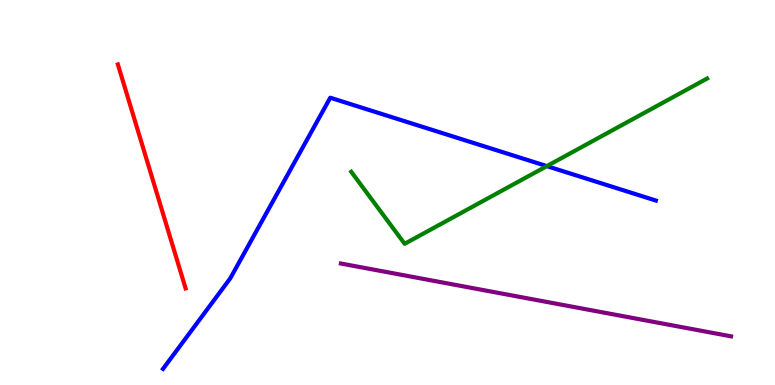[{'lines': ['blue', 'red'], 'intersections': []}, {'lines': ['green', 'red'], 'intersections': []}, {'lines': ['purple', 'red'], 'intersections': []}, {'lines': ['blue', 'green'], 'intersections': [{'x': 7.06, 'y': 5.69}]}, {'lines': ['blue', 'purple'], 'intersections': []}, {'lines': ['green', 'purple'], 'intersections': []}]